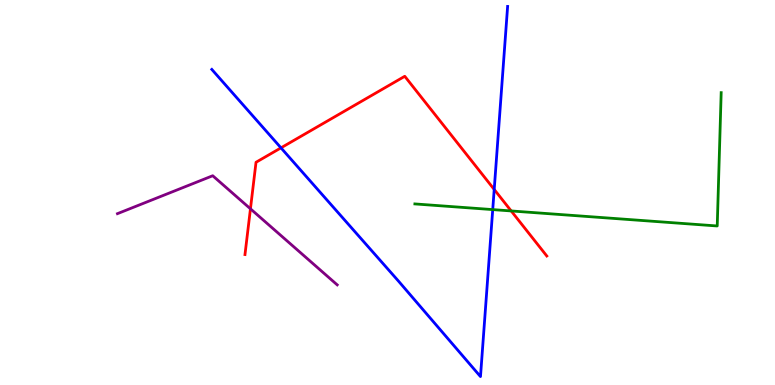[{'lines': ['blue', 'red'], 'intersections': [{'x': 3.63, 'y': 6.16}, {'x': 6.38, 'y': 5.08}]}, {'lines': ['green', 'red'], 'intersections': [{'x': 6.6, 'y': 4.52}]}, {'lines': ['purple', 'red'], 'intersections': [{'x': 3.23, 'y': 4.58}]}, {'lines': ['blue', 'green'], 'intersections': [{'x': 6.36, 'y': 4.56}]}, {'lines': ['blue', 'purple'], 'intersections': []}, {'lines': ['green', 'purple'], 'intersections': []}]